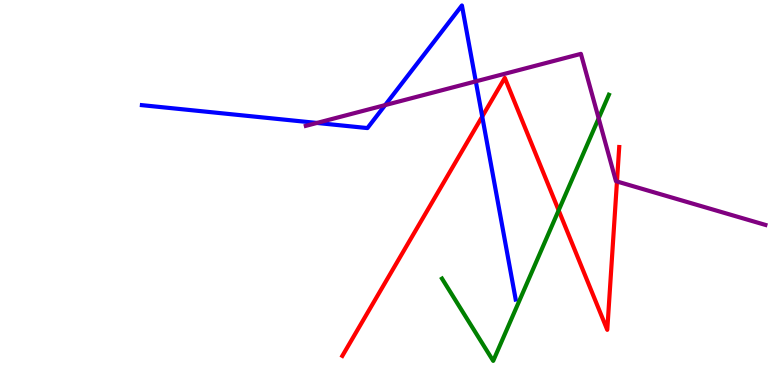[{'lines': ['blue', 'red'], 'intersections': [{'x': 6.22, 'y': 6.97}]}, {'lines': ['green', 'red'], 'intersections': [{'x': 7.21, 'y': 4.54}]}, {'lines': ['purple', 'red'], 'intersections': [{'x': 7.96, 'y': 5.29}]}, {'lines': ['blue', 'green'], 'intersections': []}, {'lines': ['blue', 'purple'], 'intersections': [{'x': 4.09, 'y': 6.81}, {'x': 4.97, 'y': 7.27}, {'x': 6.14, 'y': 7.89}]}, {'lines': ['green', 'purple'], 'intersections': [{'x': 7.72, 'y': 6.93}]}]